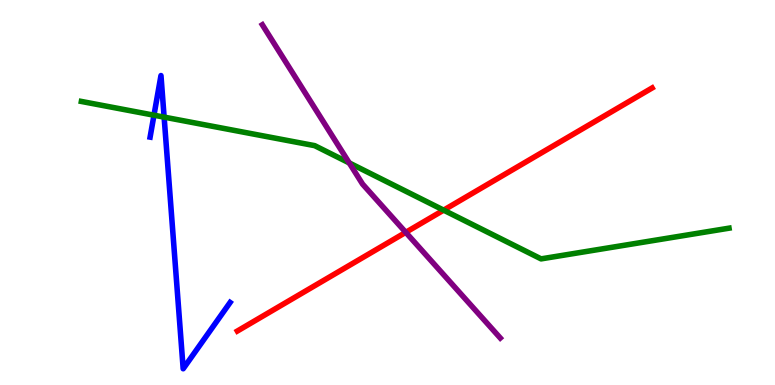[{'lines': ['blue', 'red'], 'intersections': []}, {'lines': ['green', 'red'], 'intersections': [{'x': 5.72, 'y': 4.54}]}, {'lines': ['purple', 'red'], 'intersections': [{'x': 5.24, 'y': 3.96}]}, {'lines': ['blue', 'green'], 'intersections': [{'x': 1.99, 'y': 7.01}, {'x': 2.12, 'y': 6.96}]}, {'lines': ['blue', 'purple'], 'intersections': []}, {'lines': ['green', 'purple'], 'intersections': [{'x': 4.51, 'y': 5.77}]}]